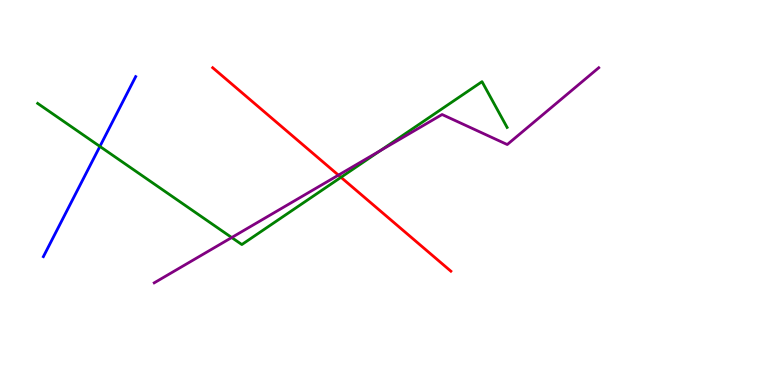[{'lines': ['blue', 'red'], 'intersections': []}, {'lines': ['green', 'red'], 'intersections': [{'x': 4.4, 'y': 5.39}]}, {'lines': ['purple', 'red'], 'intersections': [{'x': 4.37, 'y': 5.45}]}, {'lines': ['blue', 'green'], 'intersections': [{'x': 1.29, 'y': 6.2}]}, {'lines': ['blue', 'purple'], 'intersections': []}, {'lines': ['green', 'purple'], 'intersections': [{'x': 2.99, 'y': 3.83}, {'x': 4.91, 'y': 6.09}]}]